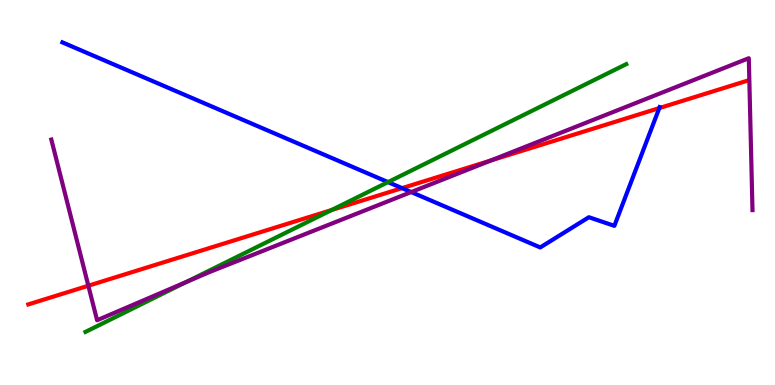[{'lines': ['blue', 'red'], 'intersections': [{'x': 5.19, 'y': 5.11}, {'x': 8.51, 'y': 7.19}]}, {'lines': ['green', 'red'], 'intersections': [{'x': 4.28, 'y': 4.54}]}, {'lines': ['purple', 'red'], 'intersections': [{'x': 1.14, 'y': 2.58}, {'x': 6.33, 'y': 5.83}]}, {'lines': ['blue', 'green'], 'intersections': [{'x': 5.01, 'y': 5.27}]}, {'lines': ['blue', 'purple'], 'intersections': [{'x': 5.31, 'y': 5.01}]}, {'lines': ['green', 'purple'], 'intersections': [{'x': 2.4, 'y': 2.68}]}]